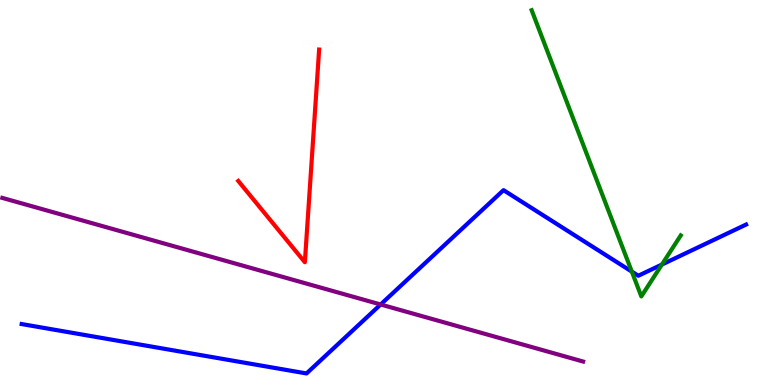[{'lines': ['blue', 'red'], 'intersections': []}, {'lines': ['green', 'red'], 'intersections': []}, {'lines': ['purple', 'red'], 'intersections': []}, {'lines': ['blue', 'green'], 'intersections': [{'x': 8.15, 'y': 2.95}, {'x': 8.54, 'y': 3.13}]}, {'lines': ['blue', 'purple'], 'intersections': [{'x': 4.91, 'y': 2.09}]}, {'lines': ['green', 'purple'], 'intersections': []}]